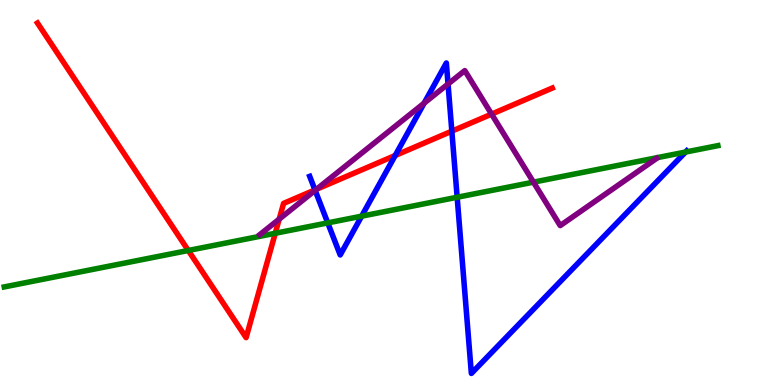[{'lines': ['blue', 'red'], 'intersections': [{'x': 4.06, 'y': 5.07}, {'x': 5.1, 'y': 5.96}, {'x': 5.83, 'y': 6.59}]}, {'lines': ['green', 'red'], 'intersections': [{'x': 2.43, 'y': 3.49}, {'x': 3.55, 'y': 3.94}]}, {'lines': ['purple', 'red'], 'intersections': [{'x': 3.6, 'y': 4.31}, {'x': 4.08, 'y': 5.08}, {'x': 6.34, 'y': 7.04}]}, {'lines': ['blue', 'green'], 'intersections': [{'x': 4.23, 'y': 4.21}, {'x': 4.67, 'y': 4.39}, {'x': 5.9, 'y': 4.88}, {'x': 8.85, 'y': 6.05}]}, {'lines': ['blue', 'purple'], 'intersections': [{'x': 4.07, 'y': 5.06}, {'x': 5.47, 'y': 7.32}, {'x': 5.78, 'y': 7.82}]}, {'lines': ['green', 'purple'], 'intersections': [{'x': 6.88, 'y': 5.27}]}]